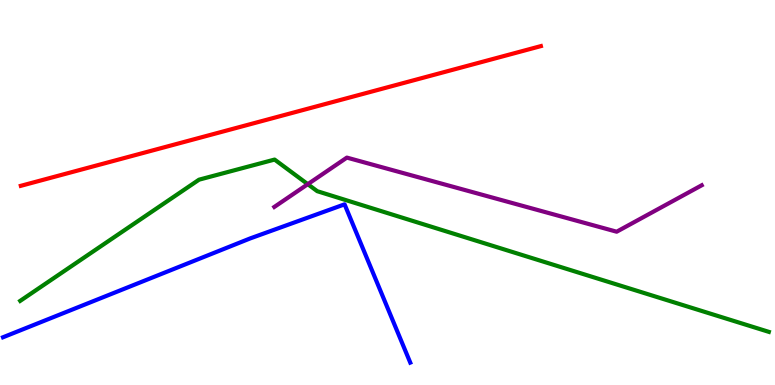[{'lines': ['blue', 'red'], 'intersections': []}, {'lines': ['green', 'red'], 'intersections': []}, {'lines': ['purple', 'red'], 'intersections': []}, {'lines': ['blue', 'green'], 'intersections': []}, {'lines': ['blue', 'purple'], 'intersections': []}, {'lines': ['green', 'purple'], 'intersections': [{'x': 3.97, 'y': 5.22}]}]